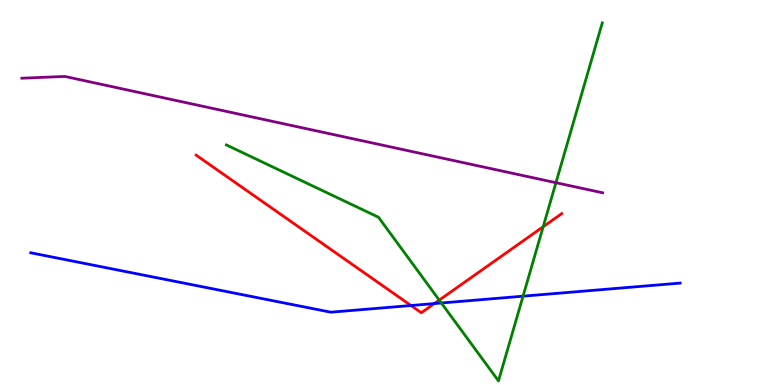[{'lines': ['blue', 'red'], 'intersections': [{'x': 5.3, 'y': 2.06}, {'x': 5.6, 'y': 2.12}]}, {'lines': ['green', 'red'], 'intersections': [{'x': 5.67, 'y': 2.2}, {'x': 7.01, 'y': 4.11}]}, {'lines': ['purple', 'red'], 'intersections': []}, {'lines': ['blue', 'green'], 'intersections': [{'x': 5.69, 'y': 2.13}, {'x': 6.75, 'y': 2.31}]}, {'lines': ['blue', 'purple'], 'intersections': []}, {'lines': ['green', 'purple'], 'intersections': [{'x': 7.17, 'y': 5.25}]}]